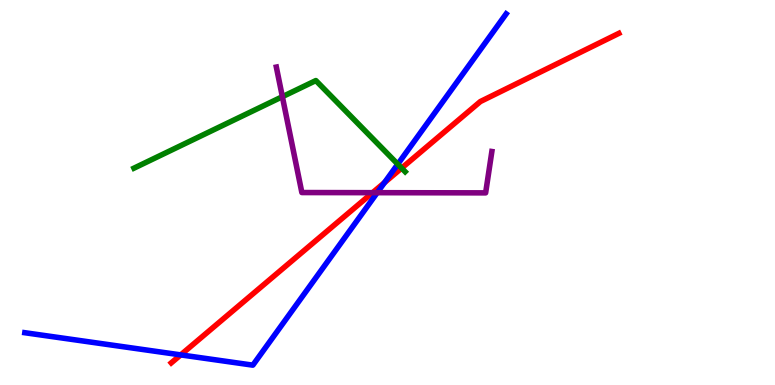[{'lines': ['blue', 'red'], 'intersections': [{'x': 2.33, 'y': 0.782}, {'x': 4.96, 'y': 5.26}]}, {'lines': ['green', 'red'], 'intersections': [{'x': 5.18, 'y': 5.63}]}, {'lines': ['purple', 'red'], 'intersections': [{'x': 4.81, 'y': 5.0}]}, {'lines': ['blue', 'green'], 'intersections': [{'x': 5.13, 'y': 5.74}]}, {'lines': ['blue', 'purple'], 'intersections': [{'x': 4.87, 'y': 5.0}]}, {'lines': ['green', 'purple'], 'intersections': [{'x': 3.64, 'y': 7.49}]}]